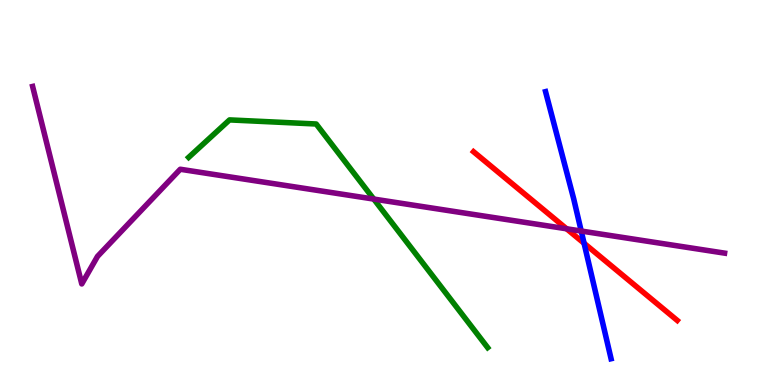[{'lines': ['blue', 'red'], 'intersections': [{'x': 7.54, 'y': 3.68}]}, {'lines': ['green', 'red'], 'intersections': []}, {'lines': ['purple', 'red'], 'intersections': [{'x': 7.31, 'y': 4.06}]}, {'lines': ['blue', 'green'], 'intersections': []}, {'lines': ['blue', 'purple'], 'intersections': [{'x': 7.5, 'y': 4.0}]}, {'lines': ['green', 'purple'], 'intersections': [{'x': 4.82, 'y': 4.83}]}]